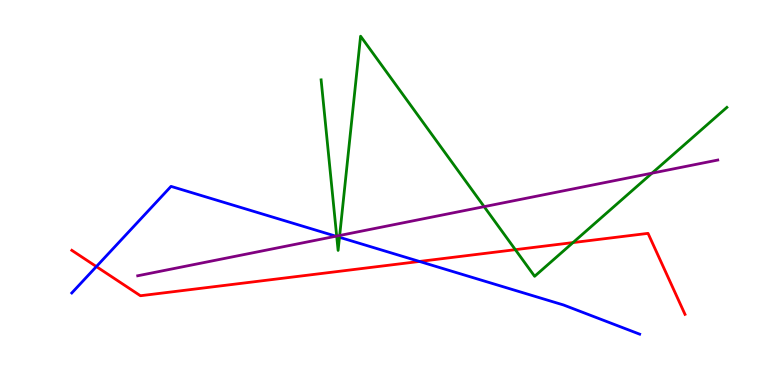[{'lines': ['blue', 'red'], 'intersections': [{'x': 1.24, 'y': 3.08}, {'x': 5.41, 'y': 3.21}]}, {'lines': ['green', 'red'], 'intersections': [{'x': 6.65, 'y': 3.52}, {'x': 7.39, 'y': 3.7}]}, {'lines': ['purple', 'red'], 'intersections': []}, {'lines': ['blue', 'green'], 'intersections': [{'x': 4.34, 'y': 3.86}, {'x': 4.38, 'y': 3.84}]}, {'lines': ['blue', 'purple'], 'intersections': [{'x': 4.34, 'y': 3.86}]}, {'lines': ['green', 'purple'], 'intersections': [{'x': 4.34, 'y': 3.87}, {'x': 4.38, 'y': 3.88}, {'x': 6.25, 'y': 4.63}, {'x': 8.41, 'y': 5.5}]}]